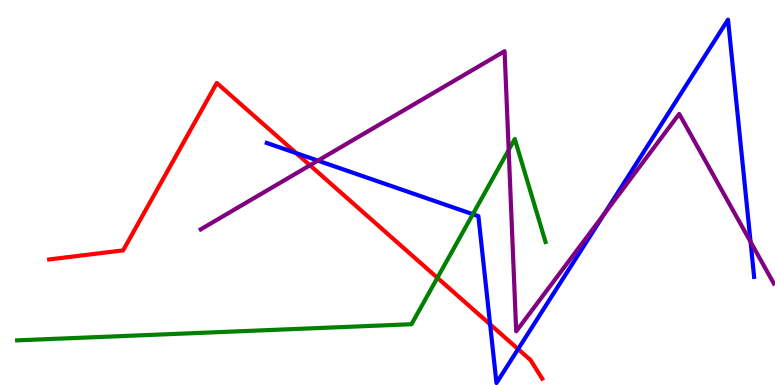[{'lines': ['blue', 'red'], 'intersections': [{'x': 3.82, 'y': 6.02}, {'x': 6.32, 'y': 1.58}, {'x': 6.69, 'y': 0.933}]}, {'lines': ['green', 'red'], 'intersections': [{'x': 5.64, 'y': 2.78}]}, {'lines': ['purple', 'red'], 'intersections': [{'x': 4.0, 'y': 5.71}]}, {'lines': ['blue', 'green'], 'intersections': [{'x': 6.1, 'y': 4.44}]}, {'lines': ['blue', 'purple'], 'intersections': [{'x': 4.1, 'y': 5.83}, {'x': 7.8, 'y': 4.44}, {'x': 9.68, 'y': 3.72}]}, {'lines': ['green', 'purple'], 'intersections': [{'x': 6.56, 'y': 6.11}]}]